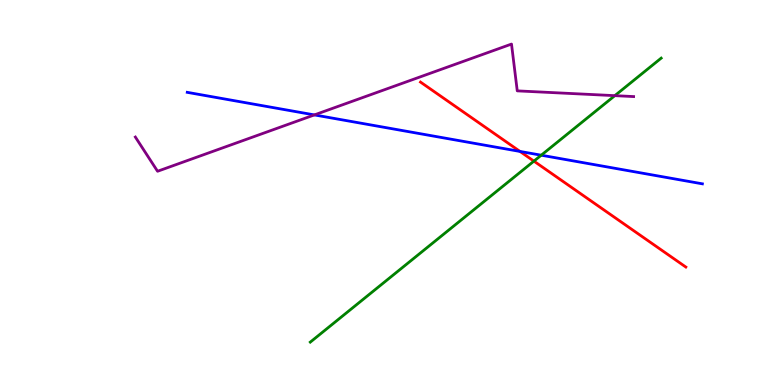[{'lines': ['blue', 'red'], 'intersections': [{'x': 6.71, 'y': 6.07}]}, {'lines': ['green', 'red'], 'intersections': [{'x': 6.89, 'y': 5.81}]}, {'lines': ['purple', 'red'], 'intersections': []}, {'lines': ['blue', 'green'], 'intersections': [{'x': 6.98, 'y': 5.97}]}, {'lines': ['blue', 'purple'], 'intersections': [{'x': 4.06, 'y': 7.02}]}, {'lines': ['green', 'purple'], 'intersections': [{'x': 7.93, 'y': 7.52}]}]